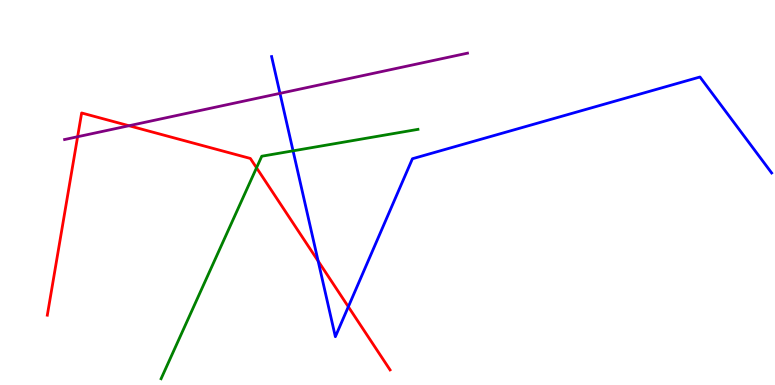[{'lines': ['blue', 'red'], 'intersections': [{'x': 4.1, 'y': 3.22}, {'x': 4.49, 'y': 2.03}]}, {'lines': ['green', 'red'], 'intersections': [{'x': 3.31, 'y': 5.64}]}, {'lines': ['purple', 'red'], 'intersections': [{'x': 1.0, 'y': 6.45}, {'x': 1.66, 'y': 6.73}]}, {'lines': ['blue', 'green'], 'intersections': [{'x': 3.78, 'y': 6.08}]}, {'lines': ['blue', 'purple'], 'intersections': [{'x': 3.61, 'y': 7.58}]}, {'lines': ['green', 'purple'], 'intersections': []}]